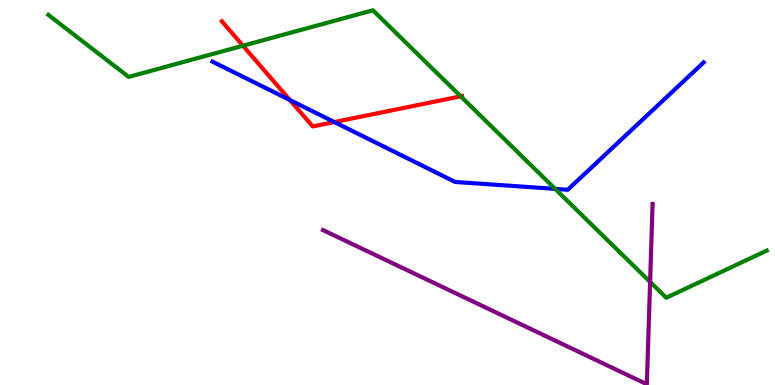[{'lines': ['blue', 'red'], 'intersections': [{'x': 3.74, 'y': 7.4}, {'x': 4.31, 'y': 6.83}]}, {'lines': ['green', 'red'], 'intersections': [{'x': 3.14, 'y': 8.81}, {'x': 5.94, 'y': 7.5}]}, {'lines': ['purple', 'red'], 'intersections': []}, {'lines': ['blue', 'green'], 'intersections': [{'x': 7.16, 'y': 5.09}]}, {'lines': ['blue', 'purple'], 'intersections': []}, {'lines': ['green', 'purple'], 'intersections': [{'x': 8.39, 'y': 2.68}]}]